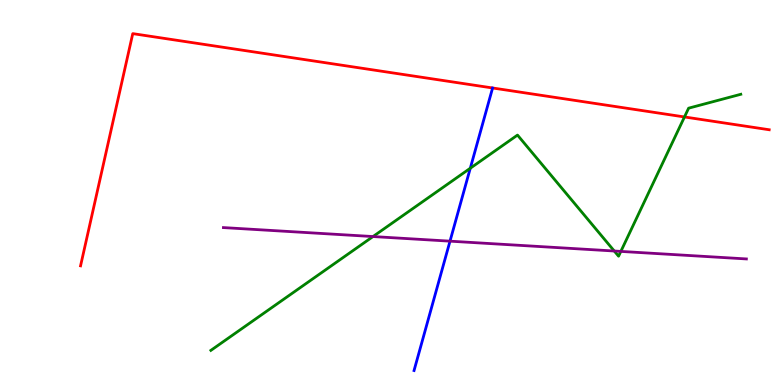[{'lines': ['blue', 'red'], 'intersections': []}, {'lines': ['green', 'red'], 'intersections': [{'x': 8.83, 'y': 6.96}]}, {'lines': ['purple', 'red'], 'intersections': []}, {'lines': ['blue', 'green'], 'intersections': [{'x': 6.07, 'y': 5.63}]}, {'lines': ['blue', 'purple'], 'intersections': [{'x': 5.81, 'y': 3.74}]}, {'lines': ['green', 'purple'], 'intersections': [{'x': 4.81, 'y': 3.86}, {'x': 7.93, 'y': 3.48}, {'x': 8.01, 'y': 3.47}]}]